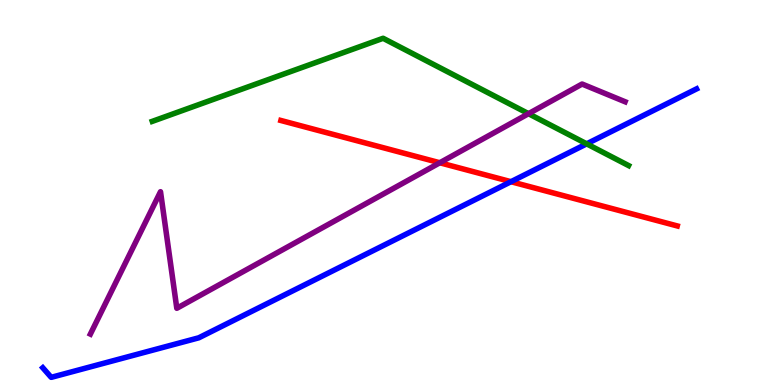[{'lines': ['blue', 'red'], 'intersections': [{'x': 6.59, 'y': 5.28}]}, {'lines': ['green', 'red'], 'intersections': []}, {'lines': ['purple', 'red'], 'intersections': [{'x': 5.67, 'y': 5.77}]}, {'lines': ['blue', 'green'], 'intersections': [{'x': 7.57, 'y': 6.26}]}, {'lines': ['blue', 'purple'], 'intersections': []}, {'lines': ['green', 'purple'], 'intersections': [{'x': 6.82, 'y': 7.05}]}]